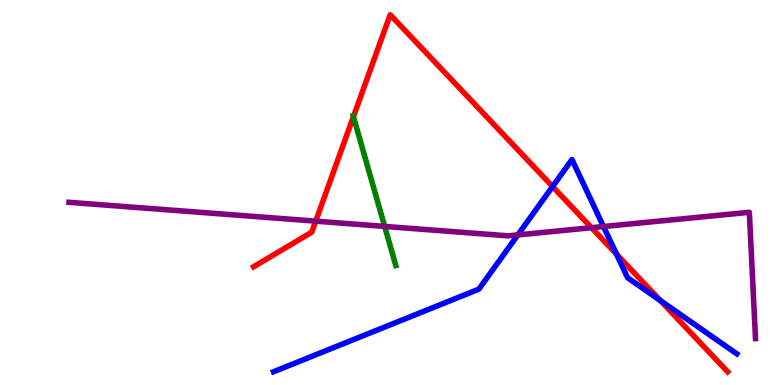[{'lines': ['blue', 'red'], 'intersections': [{'x': 7.13, 'y': 5.16}, {'x': 7.96, 'y': 3.4}, {'x': 8.52, 'y': 2.19}]}, {'lines': ['green', 'red'], 'intersections': [{'x': 4.56, 'y': 6.97}]}, {'lines': ['purple', 'red'], 'intersections': [{'x': 4.07, 'y': 4.26}, {'x': 7.63, 'y': 4.09}]}, {'lines': ['blue', 'green'], 'intersections': []}, {'lines': ['blue', 'purple'], 'intersections': [{'x': 6.68, 'y': 3.9}, {'x': 7.79, 'y': 4.12}]}, {'lines': ['green', 'purple'], 'intersections': [{'x': 4.96, 'y': 4.12}]}]